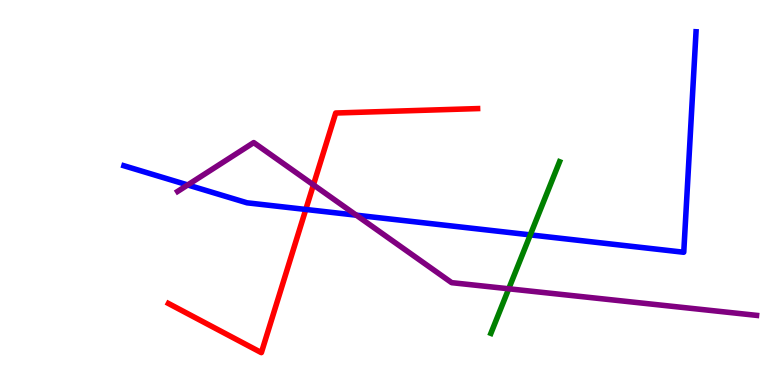[{'lines': ['blue', 'red'], 'intersections': [{'x': 3.95, 'y': 4.56}]}, {'lines': ['green', 'red'], 'intersections': []}, {'lines': ['purple', 'red'], 'intersections': [{'x': 4.04, 'y': 5.2}]}, {'lines': ['blue', 'green'], 'intersections': [{'x': 6.84, 'y': 3.9}]}, {'lines': ['blue', 'purple'], 'intersections': [{'x': 2.42, 'y': 5.2}, {'x': 4.6, 'y': 4.41}]}, {'lines': ['green', 'purple'], 'intersections': [{'x': 6.56, 'y': 2.5}]}]